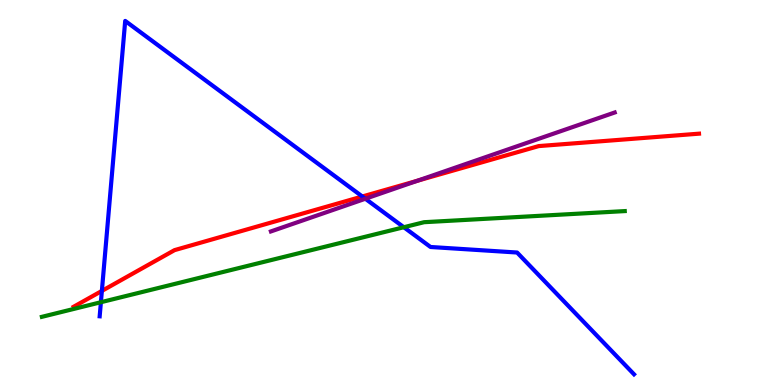[{'lines': ['blue', 'red'], 'intersections': [{'x': 1.31, 'y': 2.44}, {'x': 4.68, 'y': 4.9}]}, {'lines': ['green', 'red'], 'intersections': []}, {'lines': ['purple', 'red'], 'intersections': [{'x': 5.39, 'y': 5.31}]}, {'lines': ['blue', 'green'], 'intersections': [{'x': 1.3, 'y': 2.15}, {'x': 5.21, 'y': 4.1}]}, {'lines': ['blue', 'purple'], 'intersections': [{'x': 4.71, 'y': 4.84}]}, {'lines': ['green', 'purple'], 'intersections': []}]